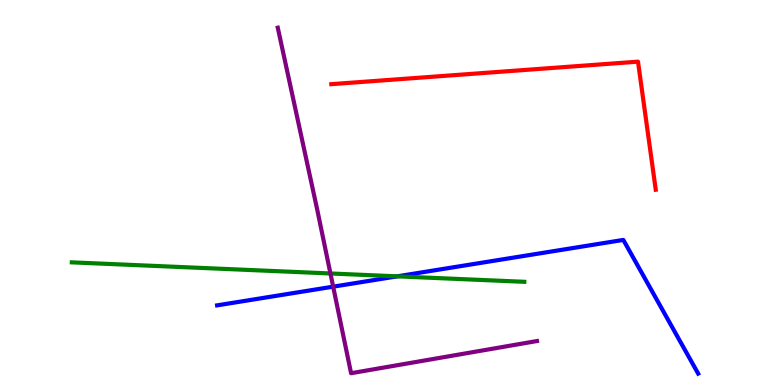[{'lines': ['blue', 'red'], 'intersections': []}, {'lines': ['green', 'red'], 'intersections': []}, {'lines': ['purple', 'red'], 'intersections': []}, {'lines': ['blue', 'green'], 'intersections': [{'x': 5.13, 'y': 2.82}]}, {'lines': ['blue', 'purple'], 'intersections': [{'x': 4.3, 'y': 2.55}]}, {'lines': ['green', 'purple'], 'intersections': [{'x': 4.26, 'y': 2.9}]}]